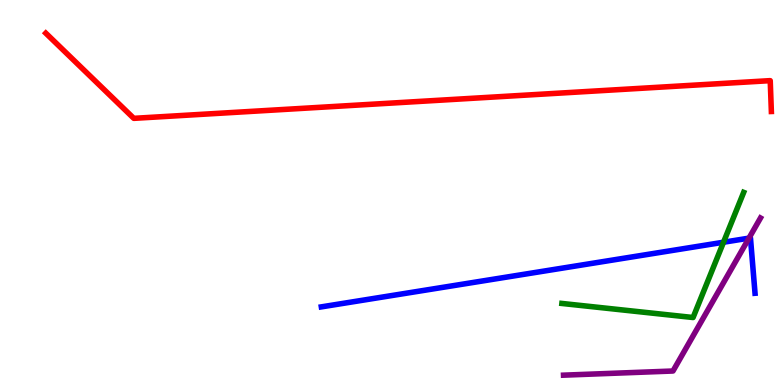[{'lines': ['blue', 'red'], 'intersections': []}, {'lines': ['green', 'red'], 'intersections': []}, {'lines': ['purple', 'red'], 'intersections': []}, {'lines': ['blue', 'green'], 'intersections': [{'x': 9.34, 'y': 3.71}]}, {'lines': ['blue', 'purple'], 'intersections': [{'x': 9.66, 'y': 3.81}]}, {'lines': ['green', 'purple'], 'intersections': []}]